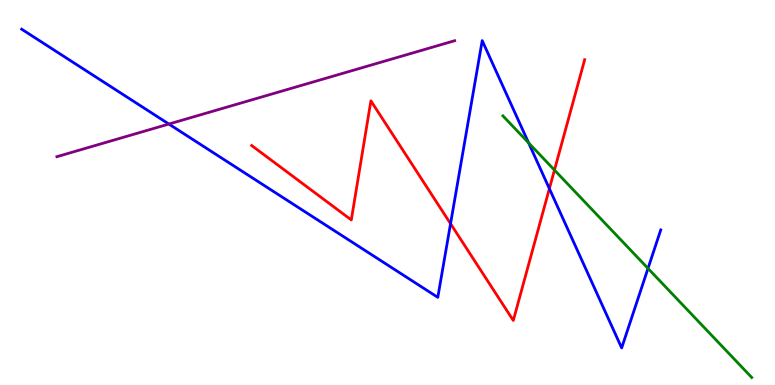[{'lines': ['blue', 'red'], 'intersections': [{'x': 5.81, 'y': 4.19}, {'x': 7.09, 'y': 5.1}]}, {'lines': ['green', 'red'], 'intersections': [{'x': 7.15, 'y': 5.58}]}, {'lines': ['purple', 'red'], 'intersections': []}, {'lines': ['blue', 'green'], 'intersections': [{'x': 6.82, 'y': 6.29}, {'x': 8.36, 'y': 3.03}]}, {'lines': ['blue', 'purple'], 'intersections': [{'x': 2.18, 'y': 6.78}]}, {'lines': ['green', 'purple'], 'intersections': []}]